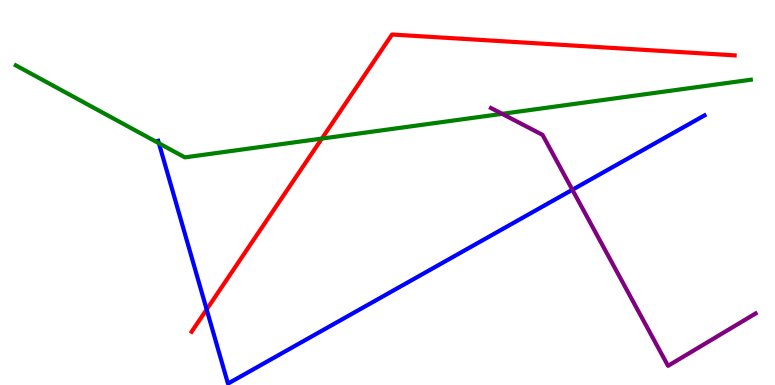[{'lines': ['blue', 'red'], 'intersections': [{'x': 2.67, 'y': 1.96}]}, {'lines': ['green', 'red'], 'intersections': [{'x': 4.15, 'y': 6.4}]}, {'lines': ['purple', 'red'], 'intersections': []}, {'lines': ['blue', 'green'], 'intersections': [{'x': 2.05, 'y': 6.28}]}, {'lines': ['blue', 'purple'], 'intersections': [{'x': 7.39, 'y': 5.07}]}, {'lines': ['green', 'purple'], 'intersections': [{'x': 6.48, 'y': 7.04}]}]